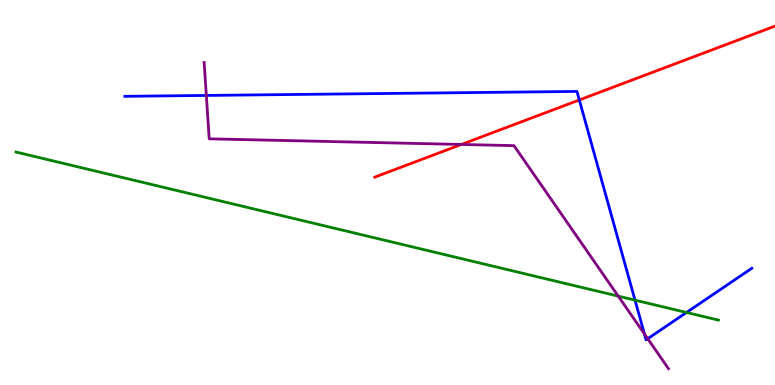[{'lines': ['blue', 'red'], 'intersections': [{'x': 7.47, 'y': 7.4}]}, {'lines': ['green', 'red'], 'intersections': []}, {'lines': ['purple', 'red'], 'intersections': [{'x': 5.95, 'y': 6.25}]}, {'lines': ['blue', 'green'], 'intersections': [{'x': 8.19, 'y': 2.2}, {'x': 8.86, 'y': 1.88}]}, {'lines': ['blue', 'purple'], 'intersections': [{'x': 2.66, 'y': 7.52}, {'x': 8.32, 'y': 1.33}, {'x': 8.36, 'y': 1.2}]}, {'lines': ['green', 'purple'], 'intersections': [{'x': 7.98, 'y': 2.31}]}]